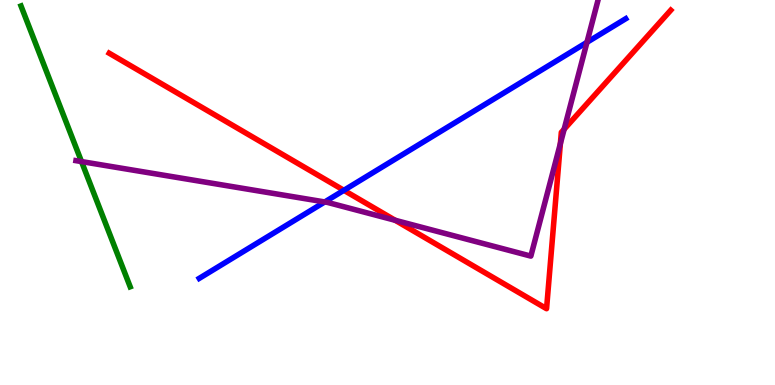[{'lines': ['blue', 'red'], 'intersections': [{'x': 4.44, 'y': 5.06}]}, {'lines': ['green', 'red'], 'intersections': []}, {'lines': ['purple', 'red'], 'intersections': [{'x': 5.1, 'y': 4.28}, {'x': 7.23, 'y': 6.27}, {'x': 7.28, 'y': 6.64}]}, {'lines': ['blue', 'green'], 'intersections': []}, {'lines': ['blue', 'purple'], 'intersections': [{'x': 4.19, 'y': 4.75}, {'x': 7.57, 'y': 8.9}]}, {'lines': ['green', 'purple'], 'intersections': [{'x': 1.05, 'y': 5.8}]}]